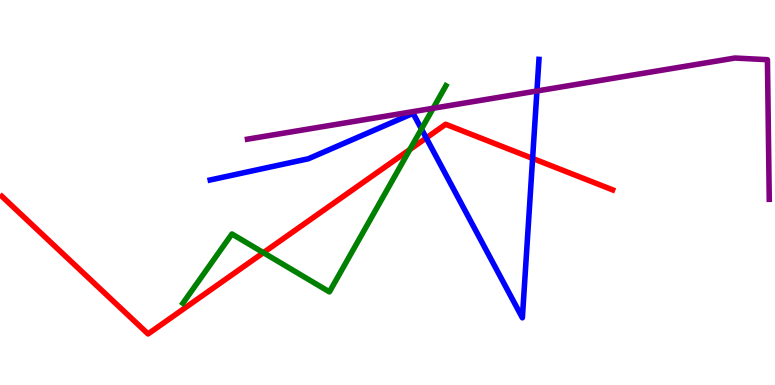[{'lines': ['blue', 'red'], 'intersections': [{'x': 5.5, 'y': 6.42}, {'x': 6.87, 'y': 5.89}]}, {'lines': ['green', 'red'], 'intersections': [{'x': 3.4, 'y': 3.44}, {'x': 5.29, 'y': 6.12}]}, {'lines': ['purple', 'red'], 'intersections': []}, {'lines': ['blue', 'green'], 'intersections': [{'x': 5.44, 'y': 6.65}]}, {'lines': ['blue', 'purple'], 'intersections': [{'x': 6.93, 'y': 7.64}]}, {'lines': ['green', 'purple'], 'intersections': [{'x': 5.59, 'y': 7.19}]}]